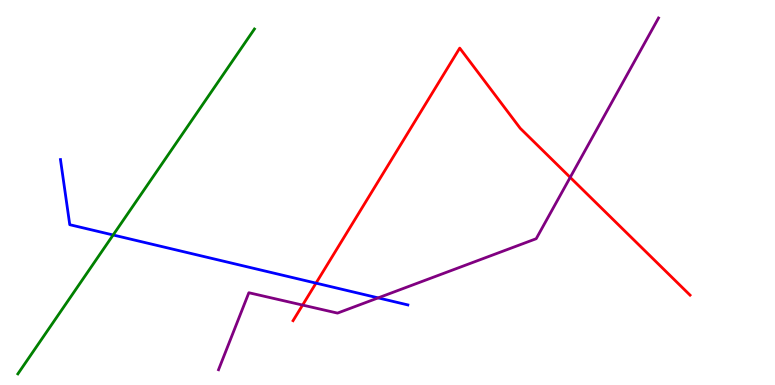[{'lines': ['blue', 'red'], 'intersections': [{'x': 4.08, 'y': 2.65}]}, {'lines': ['green', 'red'], 'intersections': []}, {'lines': ['purple', 'red'], 'intersections': [{'x': 3.9, 'y': 2.08}, {'x': 7.36, 'y': 5.39}]}, {'lines': ['blue', 'green'], 'intersections': [{'x': 1.46, 'y': 3.9}]}, {'lines': ['blue', 'purple'], 'intersections': [{'x': 4.88, 'y': 2.26}]}, {'lines': ['green', 'purple'], 'intersections': []}]